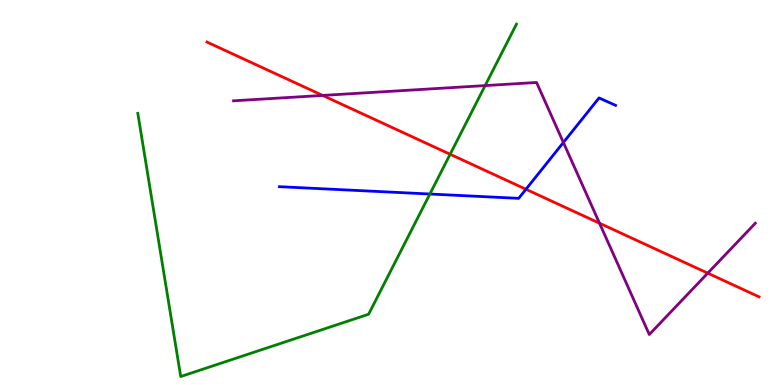[{'lines': ['blue', 'red'], 'intersections': [{'x': 6.79, 'y': 5.08}]}, {'lines': ['green', 'red'], 'intersections': [{'x': 5.81, 'y': 5.99}]}, {'lines': ['purple', 'red'], 'intersections': [{'x': 4.16, 'y': 7.52}, {'x': 7.74, 'y': 4.2}, {'x': 9.13, 'y': 2.9}]}, {'lines': ['blue', 'green'], 'intersections': [{'x': 5.55, 'y': 4.96}]}, {'lines': ['blue', 'purple'], 'intersections': [{'x': 7.27, 'y': 6.3}]}, {'lines': ['green', 'purple'], 'intersections': [{'x': 6.26, 'y': 7.78}]}]